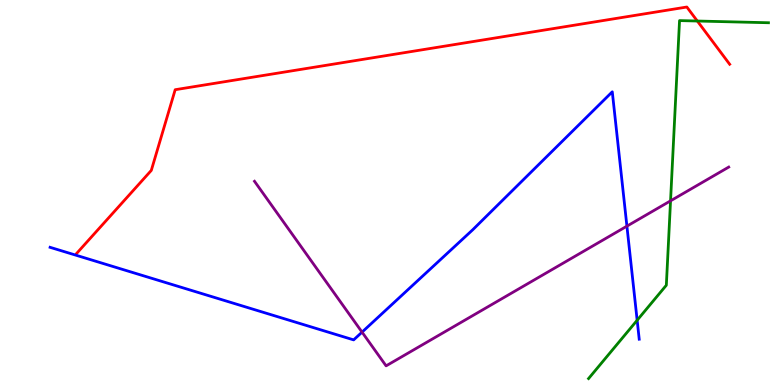[{'lines': ['blue', 'red'], 'intersections': []}, {'lines': ['green', 'red'], 'intersections': [{'x': 9.0, 'y': 9.45}]}, {'lines': ['purple', 'red'], 'intersections': []}, {'lines': ['blue', 'green'], 'intersections': [{'x': 8.22, 'y': 1.68}]}, {'lines': ['blue', 'purple'], 'intersections': [{'x': 4.67, 'y': 1.37}, {'x': 8.09, 'y': 4.13}]}, {'lines': ['green', 'purple'], 'intersections': [{'x': 8.65, 'y': 4.78}]}]